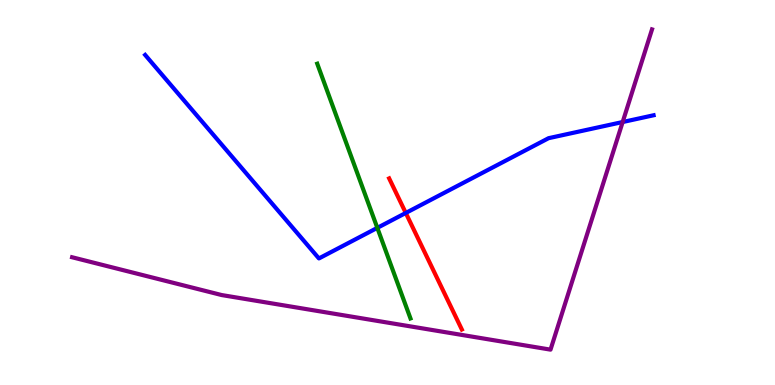[{'lines': ['blue', 'red'], 'intersections': [{'x': 5.24, 'y': 4.47}]}, {'lines': ['green', 'red'], 'intersections': []}, {'lines': ['purple', 'red'], 'intersections': []}, {'lines': ['blue', 'green'], 'intersections': [{'x': 4.87, 'y': 4.08}]}, {'lines': ['blue', 'purple'], 'intersections': [{'x': 8.03, 'y': 6.83}]}, {'lines': ['green', 'purple'], 'intersections': []}]